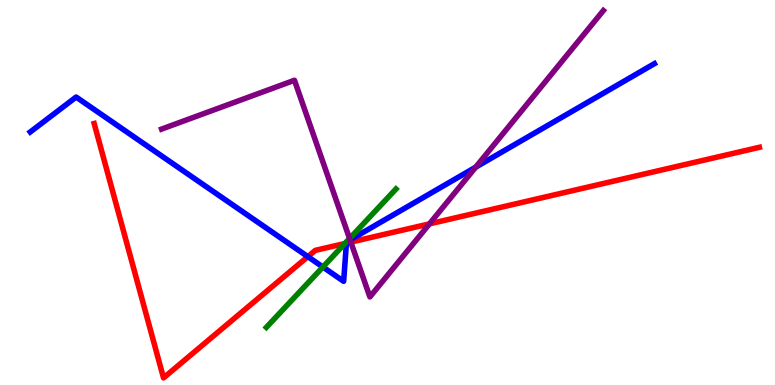[{'lines': ['blue', 'red'], 'intersections': [{'x': 3.97, 'y': 3.33}, {'x': 4.47, 'y': 3.68}]}, {'lines': ['green', 'red'], 'intersections': [{'x': 4.45, 'y': 3.68}]}, {'lines': ['purple', 'red'], 'intersections': [{'x': 4.53, 'y': 3.71}, {'x': 5.54, 'y': 4.19}]}, {'lines': ['blue', 'green'], 'intersections': [{'x': 4.17, 'y': 3.06}]}, {'lines': ['blue', 'purple'], 'intersections': [{'x': 4.52, 'y': 3.77}, {'x': 6.14, 'y': 5.66}]}, {'lines': ['green', 'purple'], 'intersections': [{'x': 4.51, 'y': 3.8}]}]